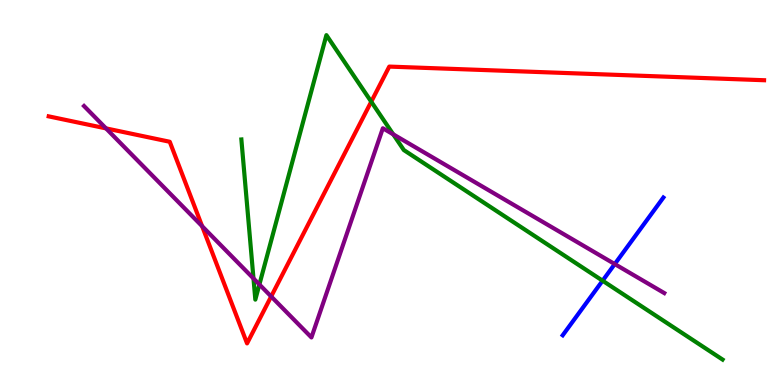[{'lines': ['blue', 'red'], 'intersections': []}, {'lines': ['green', 'red'], 'intersections': [{'x': 4.79, 'y': 7.36}]}, {'lines': ['purple', 'red'], 'intersections': [{'x': 1.37, 'y': 6.67}, {'x': 2.61, 'y': 4.12}, {'x': 3.5, 'y': 2.3}]}, {'lines': ['blue', 'green'], 'intersections': [{'x': 7.78, 'y': 2.71}]}, {'lines': ['blue', 'purple'], 'intersections': [{'x': 7.93, 'y': 3.14}]}, {'lines': ['green', 'purple'], 'intersections': [{'x': 3.27, 'y': 2.77}, {'x': 3.35, 'y': 2.61}, {'x': 5.07, 'y': 6.51}]}]